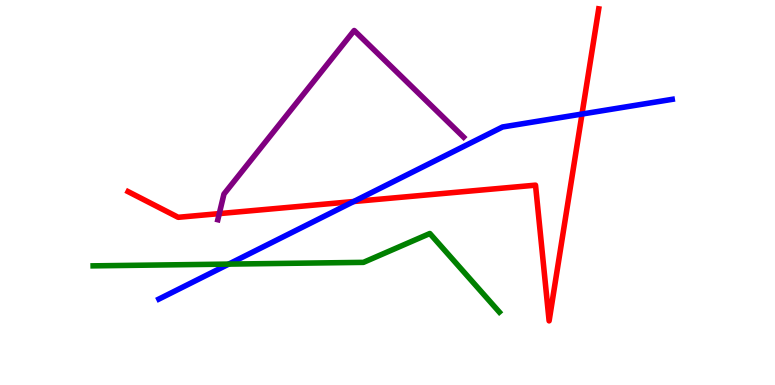[{'lines': ['blue', 'red'], 'intersections': [{'x': 4.56, 'y': 4.77}, {'x': 7.51, 'y': 7.04}]}, {'lines': ['green', 'red'], 'intersections': []}, {'lines': ['purple', 'red'], 'intersections': [{'x': 2.83, 'y': 4.45}]}, {'lines': ['blue', 'green'], 'intersections': [{'x': 2.95, 'y': 3.14}]}, {'lines': ['blue', 'purple'], 'intersections': []}, {'lines': ['green', 'purple'], 'intersections': []}]